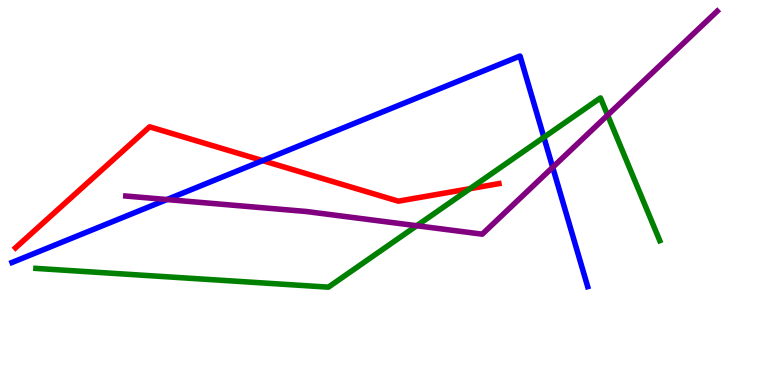[{'lines': ['blue', 'red'], 'intersections': [{'x': 3.39, 'y': 5.83}]}, {'lines': ['green', 'red'], 'intersections': [{'x': 6.06, 'y': 5.1}]}, {'lines': ['purple', 'red'], 'intersections': []}, {'lines': ['blue', 'green'], 'intersections': [{'x': 7.02, 'y': 6.43}]}, {'lines': ['blue', 'purple'], 'intersections': [{'x': 2.15, 'y': 4.82}, {'x': 7.13, 'y': 5.65}]}, {'lines': ['green', 'purple'], 'intersections': [{'x': 5.38, 'y': 4.14}, {'x': 7.84, 'y': 7.01}]}]